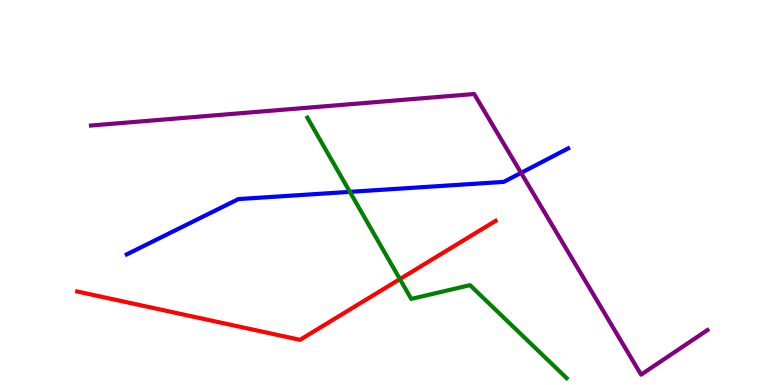[{'lines': ['blue', 'red'], 'intersections': []}, {'lines': ['green', 'red'], 'intersections': [{'x': 5.16, 'y': 2.75}]}, {'lines': ['purple', 'red'], 'intersections': []}, {'lines': ['blue', 'green'], 'intersections': [{'x': 4.51, 'y': 5.02}]}, {'lines': ['blue', 'purple'], 'intersections': [{'x': 6.72, 'y': 5.51}]}, {'lines': ['green', 'purple'], 'intersections': []}]